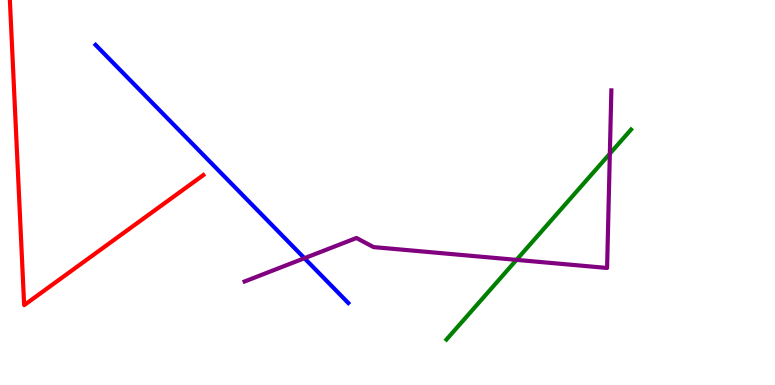[{'lines': ['blue', 'red'], 'intersections': []}, {'lines': ['green', 'red'], 'intersections': []}, {'lines': ['purple', 'red'], 'intersections': []}, {'lines': ['blue', 'green'], 'intersections': []}, {'lines': ['blue', 'purple'], 'intersections': [{'x': 3.93, 'y': 3.29}]}, {'lines': ['green', 'purple'], 'intersections': [{'x': 6.66, 'y': 3.25}, {'x': 7.87, 'y': 6.01}]}]